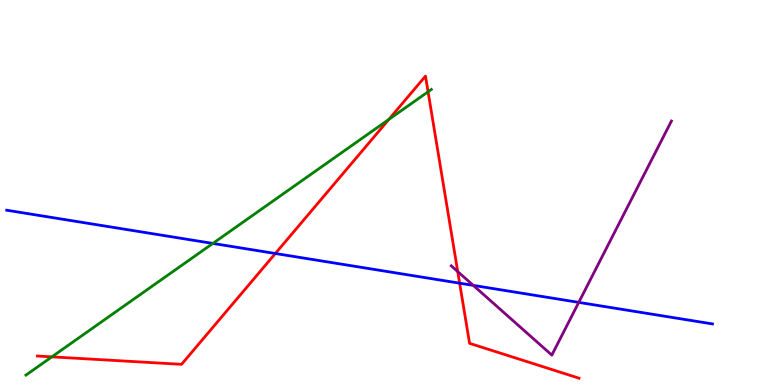[{'lines': ['blue', 'red'], 'intersections': [{'x': 3.55, 'y': 3.42}, {'x': 5.93, 'y': 2.64}]}, {'lines': ['green', 'red'], 'intersections': [{'x': 0.669, 'y': 0.731}, {'x': 5.02, 'y': 6.9}, {'x': 5.52, 'y': 7.62}]}, {'lines': ['purple', 'red'], 'intersections': [{'x': 5.91, 'y': 2.95}]}, {'lines': ['blue', 'green'], 'intersections': [{'x': 2.75, 'y': 3.68}]}, {'lines': ['blue', 'purple'], 'intersections': [{'x': 6.11, 'y': 2.59}, {'x': 7.47, 'y': 2.15}]}, {'lines': ['green', 'purple'], 'intersections': []}]